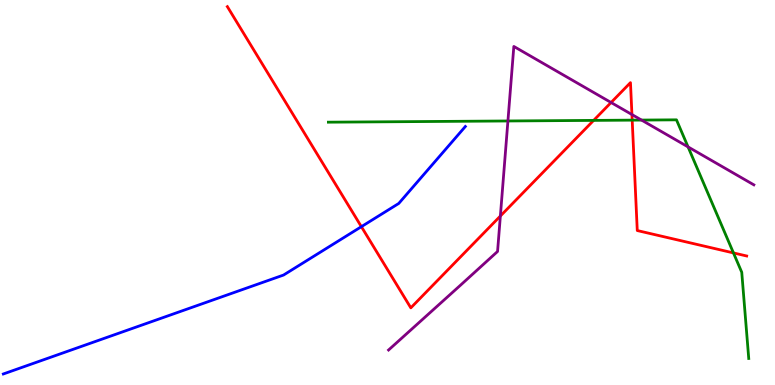[{'lines': ['blue', 'red'], 'intersections': [{'x': 4.66, 'y': 4.11}]}, {'lines': ['green', 'red'], 'intersections': [{'x': 7.66, 'y': 6.87}, {'x': 8.16, 'y': 6.88}, {'x': 9.46, 'y': 3.43}]}, {'lines': ['purple', 'red'], 'intersections': [{'x': 6.46, 'y': 4.39}, {'x': 7.88, 'y': 7.34}, {'x': 8.15, 'y': 7.02}]}, {'lines': ['blue', 'green'], 'intersections': []}, {'lines': ['blue', 'purple'], 'intersections': []}, {'lines': ['green', 'purple'], 'intersections': [{'x': 6.55, 'y': 6.86}, {'x': 8.28, 'y': 6.88}, {'x': 8.88, 'y': 6.18}]}]